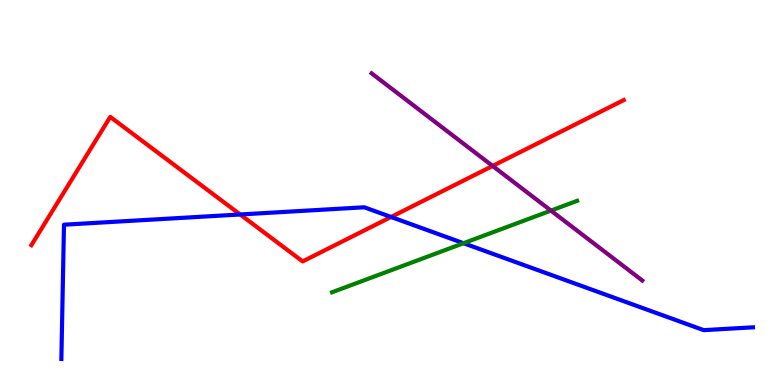[{'lines': ['blue', 'red'], 'intersections': [{'x': 3.1, 'y': 4.43}, {'x': 5.05, 'y': 4.36}]}, {'lines': ['green', 'red'], 'intersections': []}, {'lines': ['purple', 'red'], 'intersections': [{'x': 6.36, 'y': 5.69}]}, {'lines': ['blue', 'green'], 'intersections': [{'x': 5.98, 'y': 3.68}]}, {'lines': ['blue', 'purple'], 'intersections': []}, {'lines': ['green', 'purple'], 'intersections': [{'x': 7.11, 'y': 4.53}]}]